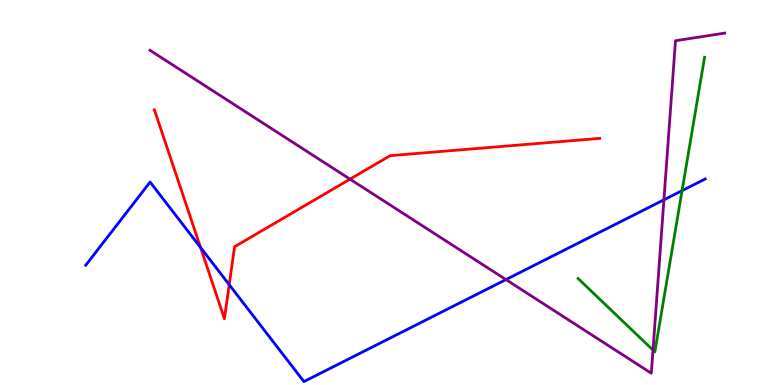[{'lines': ['blue', 'red'], 'intersections': [{'x': 2.59, 'y': 3.57}, {'x': 2.96, 'y': 2.61}]}, {'lines': ['green', 'red'], 'intersections': []}, {'lines': ['purple', 'red'], 'intersections': [{'x': 4.52, 'y': 5.35}]}, {'lines': ['blue', 'green'], 'intersections': [{'x': 8.8, 'y': 5.05}]}, {'lines': ['blue', 'purple'], 'intersections': [{'x': 6.53, 'y': 2.74}, {'x': 8.57, 'y': 4.81}]}, {'lines': ['green', 'purple'], 'intersections': [{'x': 8.43, 'y': 0.906}]}]